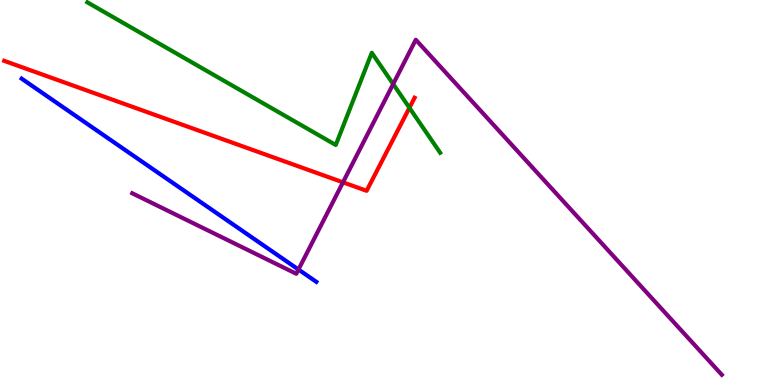[{'lines': ['blue', 'red'], 'intersections': []}, {'lines': ['green', 'red'], 'intersections': [{'x': 5.28, 'y': 7.2}]}, {'lines': ['purple', 'red'], 'intersections': [{'x': 4.43, 'y': 5.26}]}, {'lines': ['blue', 'green'], 'intersections': []}, {'lines': ['blue', 'purple'], 'intersections': [{'x': 3.85, 'y': 3.0}]}, {'lines': ['green', 'purple'], 'intersections': [{'x': 5.07, 'y': 7.82}]}]